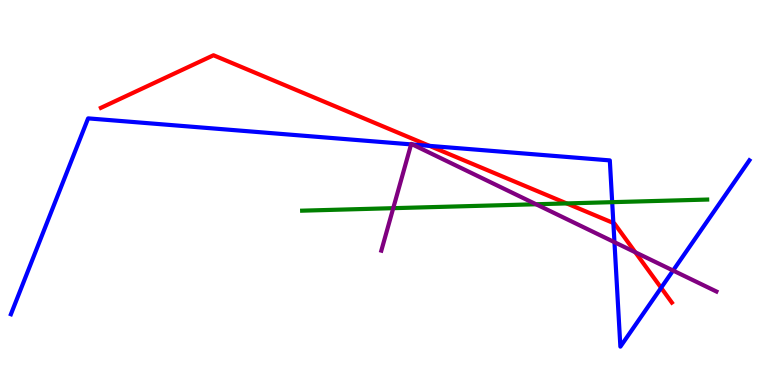[{'lines': ['blue', 'red'], 'intersections': [{'x': 5.54, 'y': 6.21}, {'x': 7.91, 'y': 4.21}, {'x': 8.53, 'y': 2.52}]}, {'lines': ['green', 'red'], 'intersections': [{'x': 7.31, 'y': 4.72}]}, {'lines': ['purple', 'red'], 'intersections': [{'x': 8.2, 'y': 3.45}]}, {'lines': ['blue', 'green'], 'intersections': [{'x': 7.9, 'y': 4.75}]}, {'lines': ['blue', 'purple'], 'intersections': [{'x': 5.3, 'y': 6.25}, {'x': 5.32, 'y': 6.25}, {'x': 7.93, 'y': 3.71}, {'x': 8.68, 'y': 2.97}]}, {'lines': ['green', 'purple'], 'intersections': [{'x': 5.07, 'y': 4.59}, {'x': 6.92, 'y': 4.69}]}]